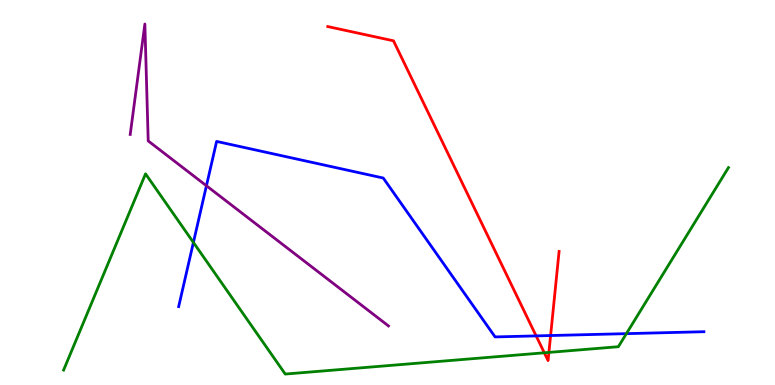[{'lines': ['blue', 'red'], 'intersections': [{'x': 6.92, 'y': 1.28}, {'x': 7.1, 'y': 1.28}]}, {'lines': ['green', 'red'], 'intersections': [{'x': 7.02, 'y': 0.837}, {'x': 7.08, 'y': 0.846}]}, {'lines': ['purple', 'red'], 'intersections': []}, {'lines': ['blue', 'green'], 'intersections': [{'x': 2.5, 'y': 3.7}, {'x': 8.08, 'y': 1.33}]}, {'lines': ['blue', 'purple'], 'intersections': [{'x': 2.66, 'y': 5.17}]}, {'lines': ['green', 'purple'], 'intersections': []}]